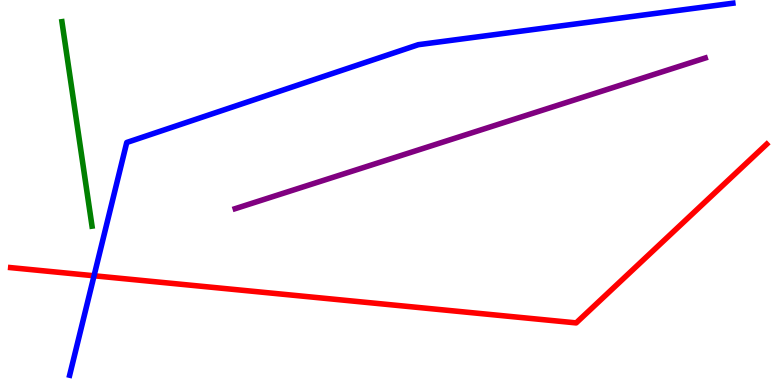[{'lines': ['blue', 'red'], 'intersections': [{'x': 1.21, 'y': 2.84}]}, {'lines': ['green', 'red'], 'intersections': []}, {'lines': ['purple', 'red'], 'intersections': []}, {'lines': ['blue', 'green'], 'intersections': []}, {'lines': ['blue', 'purple'], 'intersections': []}, {'lines': ['green', 'purple'], 'intersections': []}]